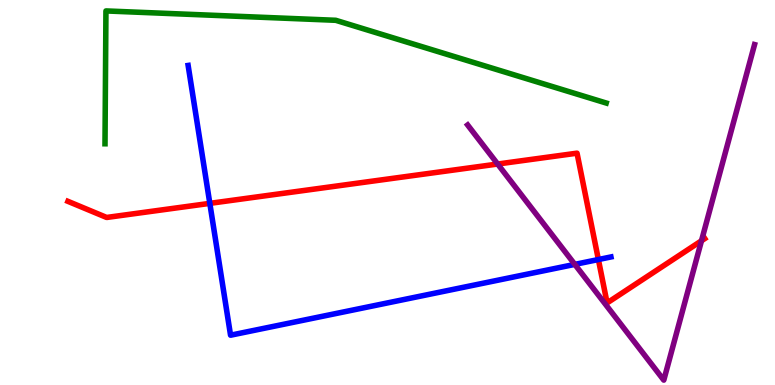[{'lines': ['blue', 'red'], 'intersections': [{'x': 2.71, 'y': 4.72}, {'x': 7.72, 'y': 3.26}]}, {'lines': ['green', 'red'], 'intersections': []}, {'lines': ['purple', 'red'], 'intersections': [{'x': 6.42, 'y': 5.74}, {'x': 9.05, 'y': 3.75}]}, {'lines': ['blue', 'green'], 'intersections': []}, {'lines': ['blue', 'purple'], 'intersections': [{'x': 7.42, 'y': 3.13}]}, {'lines': ['green', 'purple'], 'intersections': []}]